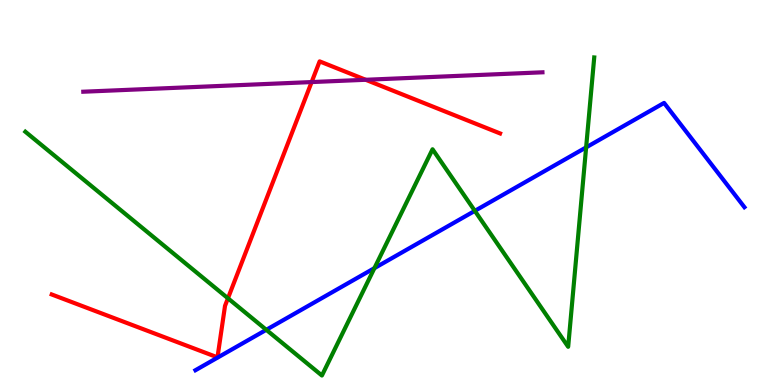[{'lines': ['blue', 'red'], 'intersections': []}, {'lines': ['green', 'red'], 'intersections': [{'x': 2.94, 'y': 2.25}]}, {'lines': ['purple', 'red'], 'intersections': [{'x': 4.02, 'y': 7.87}, {'x': 4.72, 'y': 7.93}]}, {'lines': ['blue', 'green'], 'intersections': [{'x': 3.44, 'y': 1.43}, {'x': 4.83, 'y': 3.04}, {'x': 6.13, 'y': 4.52}, {'x': 7.56, 'y': 6.17}]}, {'lines': ['blue', 'purple'], 'intersections': []}, {'lines': ['green', 'purple'], 'intersections': []}]